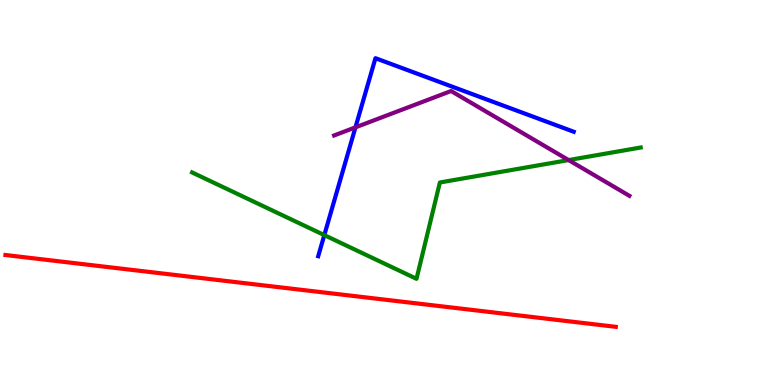[{'lines': ['blue', 'red'], 'intersections': []}, {'lines': ['green', 'red'], 'intersections': []}, {'lines': ['purple', 'red'], 'intersections': []}, {'lines': ['blue', 'green'], 'intersections': [{'x': 4.18, 'y': 3.89}]}, {'lines': ['blue', 'purple'], 'intersections': [{'x': 4.59, 'y': 6.69}]}, {'lines': ['green', 'purple'], 'intersections': [{'x': 7.34, 'y': 5.84}]}]